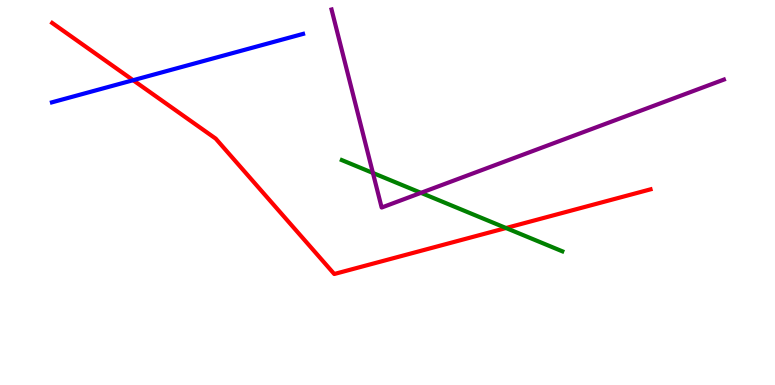[{'lines': ['blue', 'red'], 'intersections': [{'x': 1.72, 'y': 7.92}]}, {'lines': ['green', 'red'], 'intersections': [{'x': 6.53, 'y': 4.08}]}, {'lines': ['purple', 'red'], 'intersections': []}, {'lines': ['blue', 'green'], 'intersections': []}, {'lines': ['blue', 'purple'], 'intersections': []}, {'lines': ['green', 'purple'], 'intersections': [{'x': 4.81, 'y': 5.51}, {'x': 5.43, 'y': 4.99}]}]